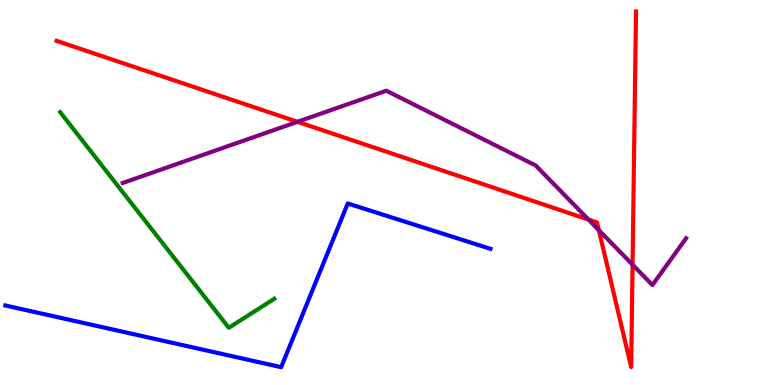[{'lines': ['blue', 'red'], 'intersections': []}, {'lines': ['green', 'red'], 'intersections': []}, {'lines': ['purple', 'red'], 'intersections': [{'x': 3.84, 'y': 6.84}, {'x': 7.59, 'y': 4.3}, {'x': 7.73, 'y': 4.02}, {'x': 8.16, 'y': 3.12}]}, {'lines': ['blue', 'green'], 'intersections': []}, {'lines': ['blue', 'purple'], 'intersections': []}, {'lines': ['green', 'purple'], 'intersections': []}]